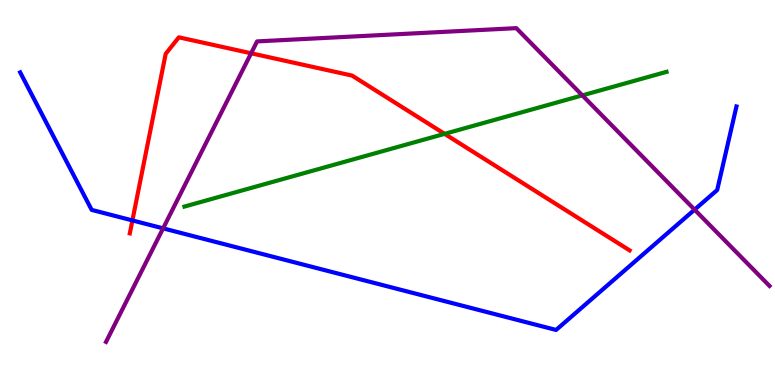[{'lines': ['blue', 'red'], 'intersections': [{'x': 1.71, 'y': 4.27}]}, {'lines': ['green', 'red'], 'intersections': [{'x': 5.74, 'y': 6.52}]}, {'lines': ['purple', 'red'], 'intersections': [{'x': 3.24, 'y': 8.62}]}, {'lines': ['blue', 'green'], 'intersections': []}, {'lines': ['blue', 'purple'], 'intersections': [{'x': 2.1, 'y': 4.07}, {'x': 8.96, 'y': 4.55}]}, {'lines': ['green', 'purple'], 'intersections': [{'x': 7.51, 'y': 7.52}]}]